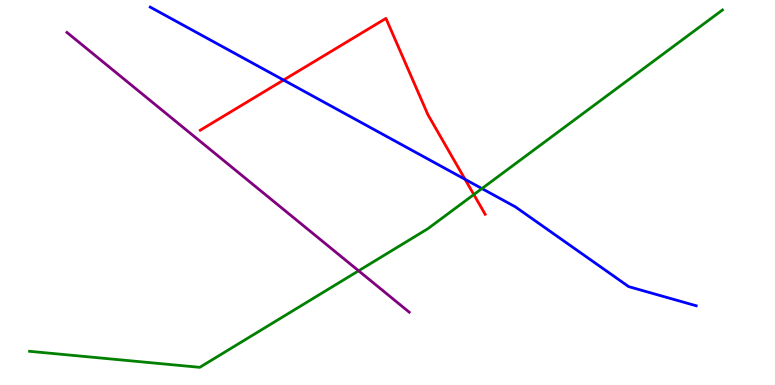[{'lines': ['blue', 'red'], 'intersections': [{'x': 3.66, 'y': 7.92}, {'x': 6.0, 'y': 5.34}]}, {'lines': ['green', 'red'], 'intersections': [{'x': 6.11, 'y': 4.95}]}, {'lines': ['purple', 'red'], 'intersections': []}, {'lines': ['blue', 'green'], 'intersections': [{'x': 6.22, 'y': 5.1}]}, {'lines': ['blue', 'purple'], 'intersections': []}, {'lines': ['green', 'purple'], 'intersections': [{'x': 4.63, 'y': 2.97}]}]